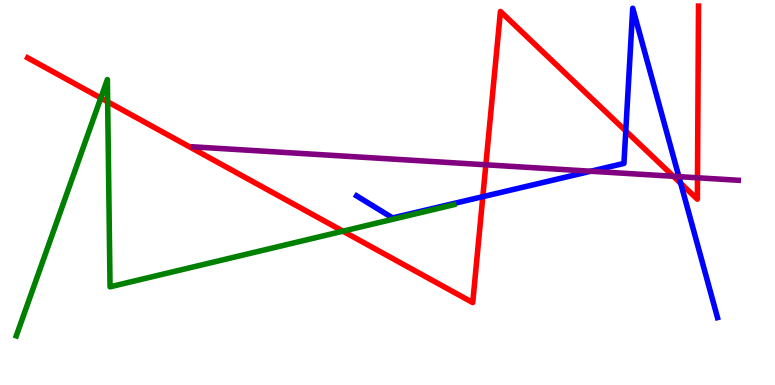[{'lines': ['blue', 'red'], 'intersections': [{'x': 6.23, 'y': 4.89}, {'x': 8.07, 'y': 6.6}, {'x': 8.78, 'y': 5.24}]}, {'lines': ['green', 'red'], 'intersections': [{'x': 1.3, 'y': 7.45}, {'x': 1.39, 'y': 7.36}, {'x': 4.42, 'y': 4.0}]}, {'lines': ['purple', 'red'], 'intersections': [{'x': 6.27, 'y': 5.72}, {'x': 8.69, 'y': 5.42}, {'x': 9.0, 'y': 5.38}]}, {'lines': ['blue', 'green'], 'intersections': []}, {'lines': ['blue', 'purple'], 'intersections': [{'x': 7.62, 'y': 5.55}, {'x': 8.76, 'y': 5.41}]}, {'lines': ['green', 'purple'], 'intersections': []}]